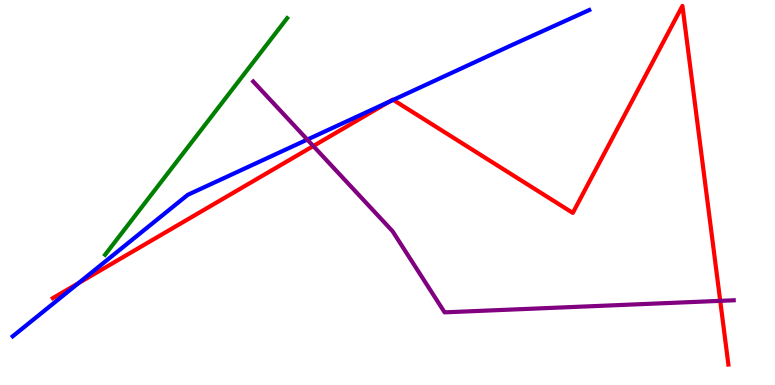[{'lines': ['blue', 'red'], 'intersections': [{'x': 1.01, 'y': 2.64}, {'x': 5.02, 'y': 7.36}, {'x': 5.07, 'y': 7.41}]}, {'lines': ['green', 'red'], 'intersections': []}, {'lines': ['purple', 'red'], 'intersections': [{'x': 4.04, 'y': 6.21}, {'x': 9.29, 'y': 2.19}]}, {'lines': ['blue', 'green'], 'intersections': []}, {'lines': ['blue', 'purple'], 'intersections': [{'x': 3.97, 'y': 6.37}]}, {'lines': ['green', 'purple'], 'intersections': []}]